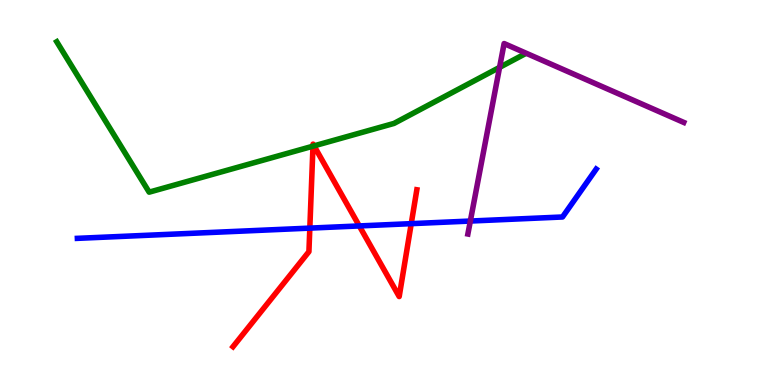[{'lines': ['blue', 'red'], 'intersections': [{'x': 4.0, 'y': 4.07}, {'x': 4.64, 'y': 4.13}, {'x': 5.31, 'y': 4.19}]}, {'lines': ['green', 'red'], 'intersections': [{'x': 4.04, 'y': 6.2}, {'x': 4.05, 'y': 6.21}]}, {'lines': ['purple', 'red'], 'intersections': []}, {'lines': ['blue', 'green'], 'intersections': []}, {'lines': ['blue', 'purple'], 'intersections': [{'x': 6.07, 'y': 4.26}]}, {'lines': ['green', 'purple'], 'intersections': [{'x': 6.45, 'y': 8.25}]}]